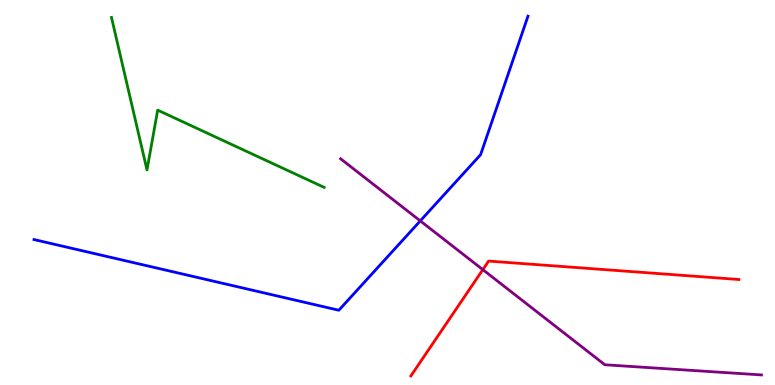[{'lines': ['blue', 'red'], 'intersections': []}, {'lines': ['green', 'red'], 'intersections': []}, {'lines': ['purple', 'red'], 'intersections': [{'x': 6.23, 'y': 3.0}]}, {'lines': ['blue', 'green'], 'intersections': []}, {'lines': ['blue', 'purple'], 'intersections': [{'x': 5.42, 'y': 4.26}]}, {'lines': ['green', 'purple'], 'intersections': []}]